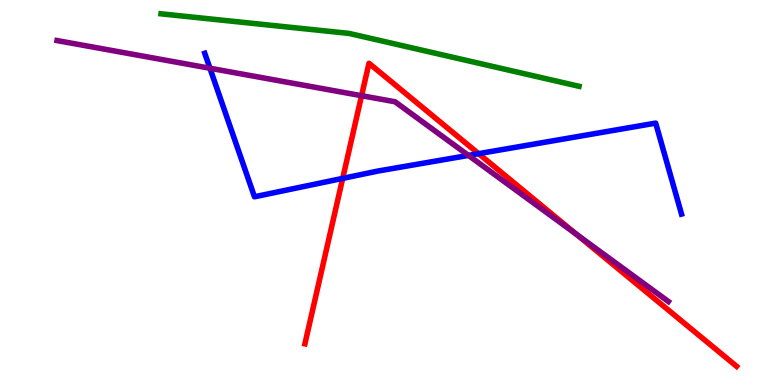[{'lines': ['blue', 'red'], 'intersections': [{'x': 4.42, 'y': 5.37}, {'x': 6.18, 'y': 6.01}]}, {'lines': ['green', 'red'], 'intersections': []}, {'lines': ['purple', 'red'], 'intersections': [{'x': 4.67, 'y': 7.51}, {'x': 7.44, 'y': 3.91}]}, {'lines': ['blue', 'green'], 'intersections': []}, {'lines': ['blue', 'purple'], 'intersections': [{'x': 2.71, 'y': 8.23}, {'x': 6.04, 'y': 5.96}]}, {'lines': ['green', 'purple'], 'intersections': []}]